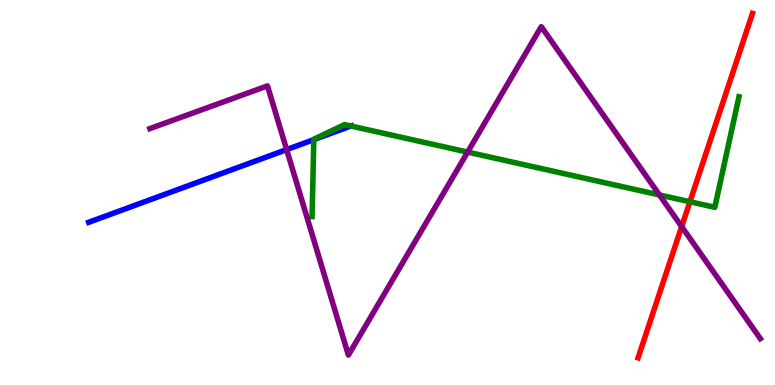[{'lines': ['blue', 'red'], 'intersections': []}, {'lines': ['green', 'red'], 'intersections': [{'x': 8.9, 'y': 4.76}]}, {'lines': ['purple', 'red'], 'intersections': [{'x': 8.8, 'y': 4.11}]}, {'lines': ['blue', 'green'], 'intersections': [{'x': 4.05, 'y': 6.37}, {'x': 4.53, 'y': 6.73}]}, {'lines': ['blue', 'purple'], 'intersections': [{'x': 3.7, 'y': 6.11}]}, {'lines': ['green', 'purple'], 'intersections': [{'x': 6.03, 'y': 6.05}, {'x': 8.51, 'y': 4.94}]}]